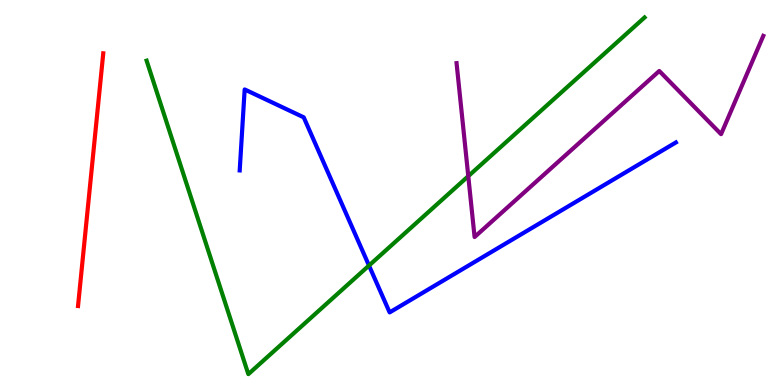[{'lines': ['blue', 'red'], 'intersections': []}, {'lines': ['green', 'red'], 'intersections': []}, {'lines': ['purple', 'red'], 'intersections': []}, {'lines': ['blue', 'green'], 'intersections': [{'x': 4.76, 'y': 3.1}]}, {'lines': ['blue', 'purple'], 'intersections': []}, {'lines': ['green', 'purple'], 'intersections': [{'x': 6.04, 'y': 5.42}]}]